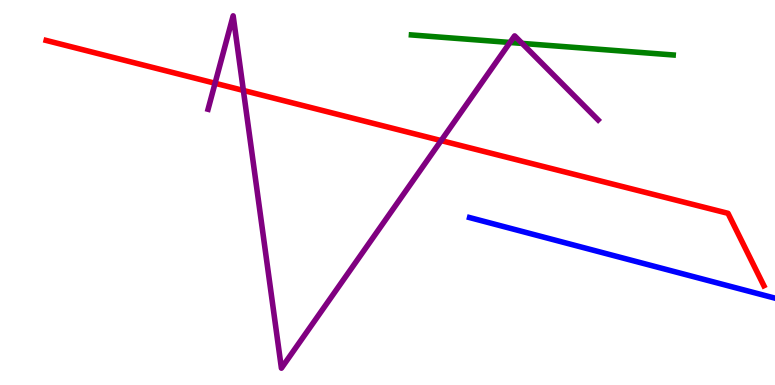[{'lines': ['blue', 'red'], 'intersections': []}, {'lines': ['green', 'red'], 'intersections': []}, {'lines': ['purple', 'red'], 'intersections': [{'x': 2.77, 'y': 7.84}, {'x': 3.14, 'y': 7.65}, {'x': 5.69, 'y': 6.35}]}, {'lines': ['blue', 'green'], 'intersections': []}, {'lines': ['blue', 'purple'], 'intersections': []}, {'lines': ['green', 'purple'], 'intersections': [{'x': 6.58, 'y': 8.9}, {'x': 6.74, 'y': 8.87}]}]